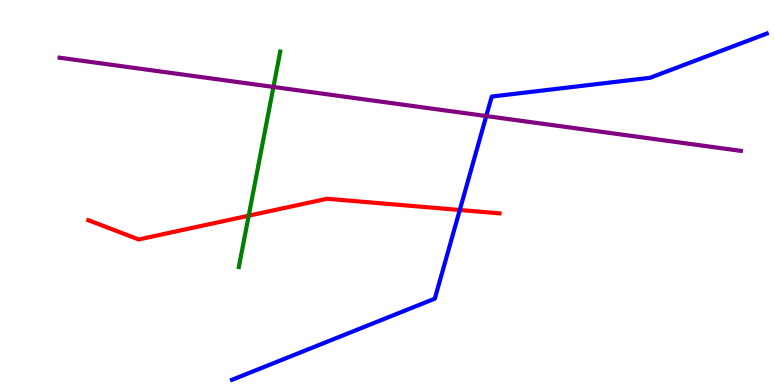[{'lines': ['blue', 'red'], 'intersections': [{'x': 5.93, 'y': 4.55}]}, {'lines': ['green', 'red'], 'intersections': [{'x': 3.21, 'y': 4.4}]}, {'lines': ['purple', 'red'], 'intersections': []}, {'lines': ['blue', 'green'], 'intersections': []}, {'lines': ['blue', 'purple'], 'intersections': [{'x': 6.27, 'y': 6.99}]}, {'lines': ['green', 'purple'], 'intersections': [{'x': 3.53, 'y': 7.74}]}]